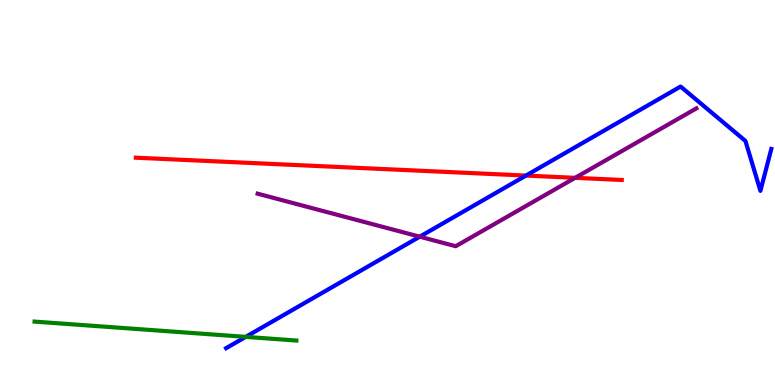[{'lines': ['blue', 'red'], 'intersections': [{'x': 6.79, 'y': 5.44}]}, {'lines': ['green', 'red'], 'intersections': []}, {'lines': ['purple', 'red'], 'intersections': [{'x': 7.42, 'y': 5.38}]}, {'lines': ['blue', 'green'], 'intersections': [{'x': 3.17, 'y': 1.25}]}, {'lines': ['blue', 'purple'], 'intersections': [{'x': 5.42, 'y': 3.85}]}, {'lines': ['green', 'purple'], 'intersections': []}]